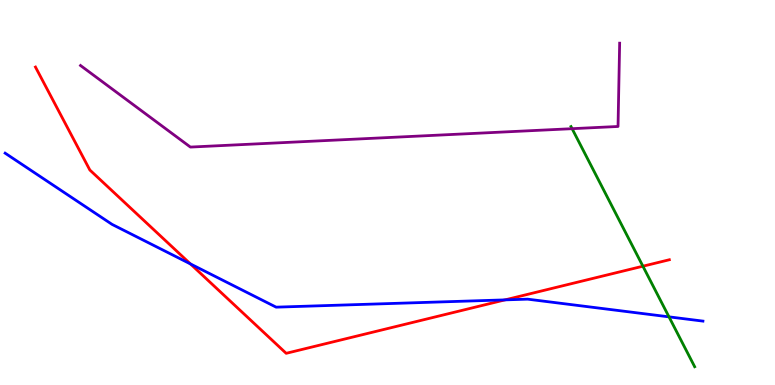[{'lines': ['blue', 'red'], 'intersections': [{'x': 2.46, 'y': 3.14}, {'x': 6.52, 'y': 2.21}]}, {'lines': ['green', 'red'], 'intersections': [{'x': 8.3, 'y': 3.09}]}, {'lines': ['purple', 'red'], 'intersections': []}, {'lines': ['blue', 'green'], 'intersections': [{'x': 8.63, 'y': 1.77}]}, {'lines': ['blue', 'purple'], 'intersections': []}, {'lines': ['green', 'purple'], 'intersections': [{'x': 7.38, 'y': 6.66}]}]